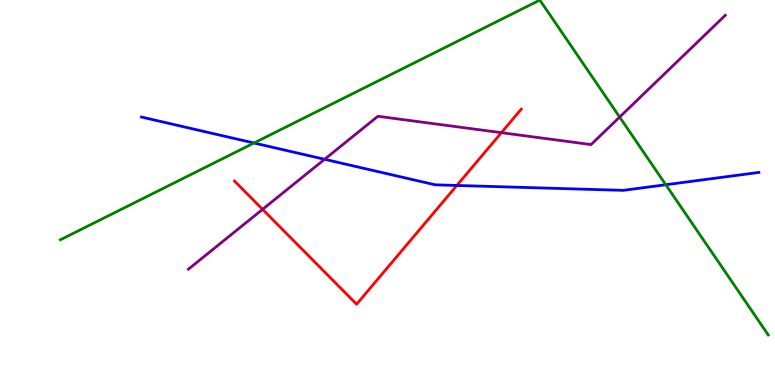[{'lines': ['blue', 'red'], 'intersections': [{'x': 5.89, 'y': 5.18}]}, {'lines': ['green', 'red'], 'intersections': []}, {'lines': ['purple', 'red'], 'intersections': [{'x': 3.39, 'y': 4.56}, {'x': 6.47, 'y': 6.55}]}, {'lines': ['blue', 'green'], 'intersections': [{'x': 3.28, 'y': 6.29}, {'x': 8.59, 'y': 5.2}]}, {'lines': ['blue', 'purple'], 'intersections': [{'x': 4.19, 'y': 5.86}]}, {'lines': ['green', 'purple'], 'intersections': [{'x': 8.0, 'y': 6.96}]}]